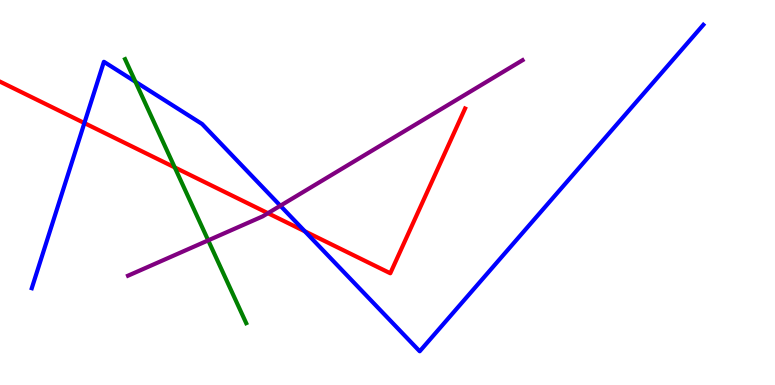[{'lines': ['blue', 'red'], 'intersections': [{'x': 1.09, 'y': 6.8}, {'x': 3.93, 'y': 3.99}]}, {'lines': ['green', 'red'], 'intersections': [{'x': 2.25, 'y': 5.65}]}, {'lines': ['purple', 'red'], 'intersections': [{'x': 3.46, 'y': 4.46}]}, {'lines': ['blue', 'green'], 'intersections': [{'x': 1.75, 'y': 7.88}]}, {'lines': ['blue', 'purple'], 'intersections': [{'x': 3.62, 'y': 4.66}]}, {'lines': ['green', 'purple'], 'intersections': [{'x': 2.69, 'y': 3.76}]}]